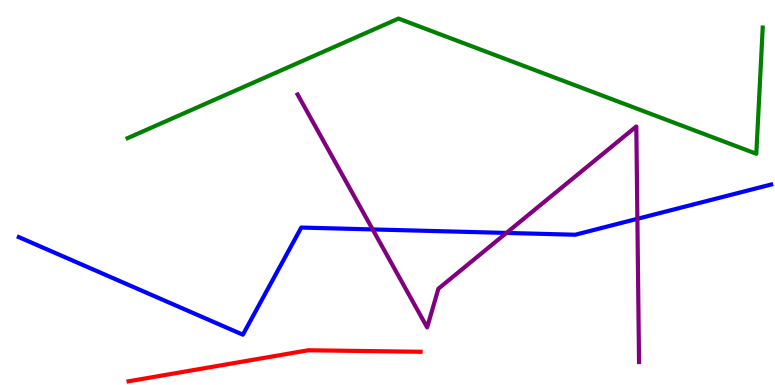[{'lines': ['blue', 'red'], 'intersections': []}, {'lines': ['green', 'red'], 'intersections': []}, {'lines': ['purple', 'red'], 'intersections': []}, {'lines': ['blue', 'green'], 'intersections': []}, {'lines': ['blue', 'purple'], 'intersections': [{'x': 4.81, 'y': 4.04}, {'x': 6.53, 'y': 3.95}, {'x': 8.22, 'y': 4.32}]}, {'lines': ['green', 'purple'], 'intersections': []}]